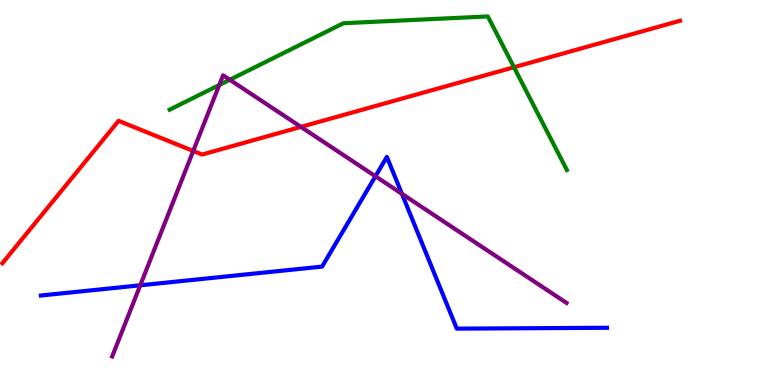[{'lines': ['blue', 'red'], 'intersections': []}, {'lines': ['green', 'red'], 'intersections': [{'x': 6.63, 'y': 8.25}]}, {'lines': ['purple', 'red'], 'intersections': [{'x': 2.49, 'y': 6.08}, {'x': 3.88, 'y': 6.7}]}, {'lines': ['blue', 'green'], 'intersections': []}, {'lines': ['blue', 'purple'], 'intersections': [{'x': 1.81, 'y': 2.59}, {'x': 4.84, 'y': 5.42}, {'x': 5.19, 'y': 4.97}]}, {'lines': ['green', 'purple'], 'intersections': [{'x': 2.83, 'y': 7.79}, {'x': 2.97, 'y': 7.93}]}]